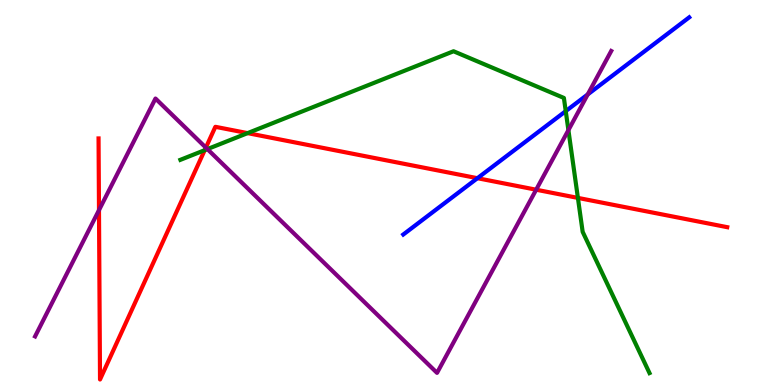[{'lines': ['blue', 'red'], 'intersections': [{'x': 6.16, 'y': 5.37}]}, {'lines': ['green', 'red'], 'intersections': [{'x': 2.64, 'y': 6.1}, {'x': 3.19, 'y': 6.54}, {'x': 7.46, 'y': 4.86}]}, {'lines': ['purple', 'red'], 'intersections': [{'x': 1.28, 'y': 4.54}, {'x': 2.66, 'y': 6.17}, {'x': 6.92, 'y': 5.07}]}, {'lines': ['blue', 'green'], 'intersections': [{'x': 7.3, 'y': 7.11}]}, {'lines': ['blue', 'purple'], 'intersections': [{'x': 7.58, 'y': 7.55}]}, {'lines': ['green', 'purple'], 'intersections': [{'x': 2.68, 'y': 6.13}, {'x': 7.33, 'y': 6.62}]}]